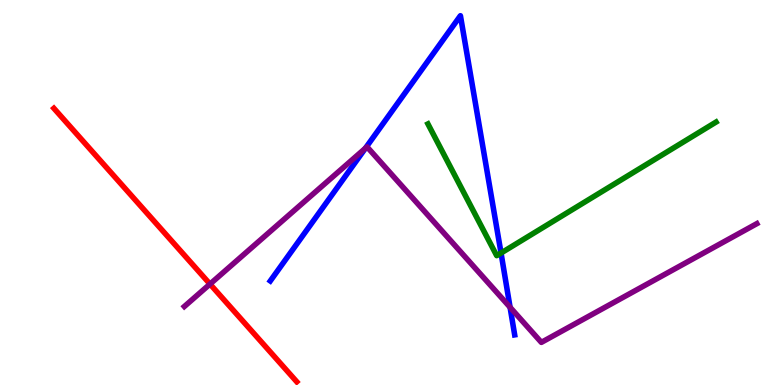[{'lines': ['blue', 'red'], 'intersections': []}, {'lines': ['green', 'red'], 'intersections': []}, {'lines': ['purple', 'red'], 'intersections': [{'x': 2.71, 'y': 2.62}]}, {'lines': ['blue', 'green'], 'intersections': [{'x': 6.47, 'y': 3.43}]}, {'lines': ['blue', 'purple'], 'intersections': [{'x': 4.71, 'y': 6.15}, {'x': 6.58, 'y': 2.02}]}, {'lines': ['green', 'purple'], 'intersections': []}]